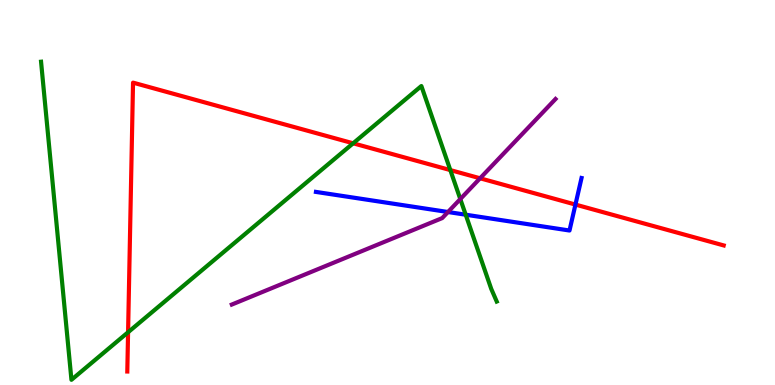[{'lines': ['blue', 'red'], 'intersections': [{'x': 7.43, 'y': 4.69}]}, {'lines': ['green', 'red'], 'intersections': [{'x': 1.65, 'y': 1.37}, {'x': 4.56, 'y': 6.28}, {'x': 5.81, 'y': 5.58}]}, {'lines': ['purple', 'red'], 'intersections': [{'x': 6.19, 'y': 5.37}]}, {'lines': ['blue', 'green'], 'intersections': [{'x': 6.01, 'y': 4.42}]}, {'lines': ['blue', 'purple'], 'intersections': [{'x': 5.78, 'y': 4.49}]}, {'lines': ['green', 'purple'], 'intersections': [{'x': 5.94, 'y': 4.83}]}]